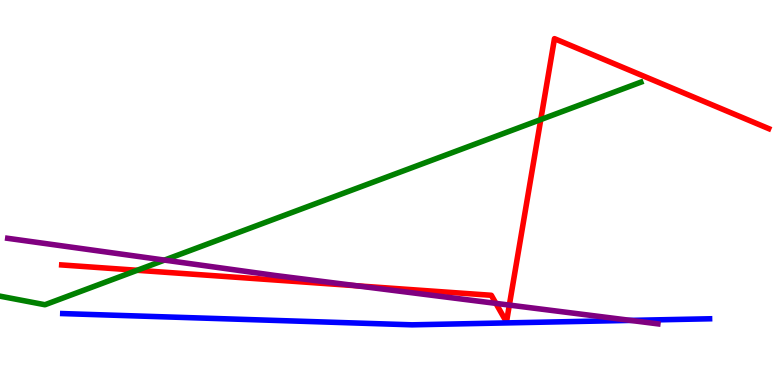[{'lines': ['blue', 'red'], 'intersections': []}, {'lines': ['green', 'red'], 'intersections': [{'x': 1.77, 'y': 2.98}, {'x': 6.98, 'y': 6.89}]}, {'lines': ['purple', 'red'], 'intersections': [{'x': 4.6, 'y': 2.58}, {'x': 6.4, 'y': 2.12}, {'x': 6.57, 'y': 2.08}]}, {'lines': ['blue', 'green'], 'intersections': []}, {'lines': ['blue', 'purple'], 'intersections': [{'x': 8.14, 'y': 1.68}]}, {'lines': ['green', 'purple'], 'intersections': [{'x': 2.12, 'y': 3.24}]}]